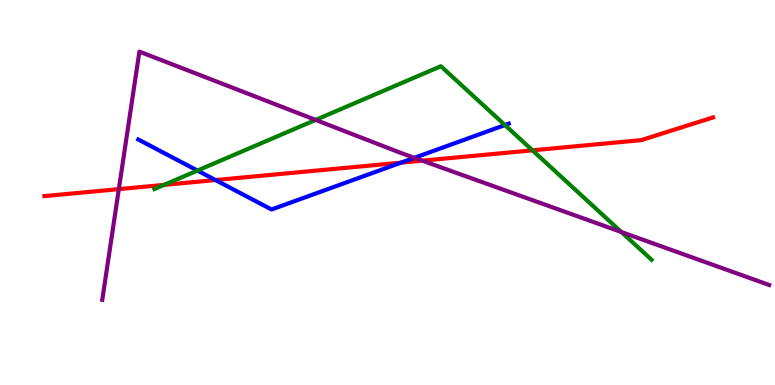[{'lines': ['blue', 'red'], 'intersections': [{'x': 2.78, 'y': 5.32}, {'x': 5.17, 'y': 5.77}]}, {'lines': ['green', 'red'], 'intersections': [{'x': 2.12, 'y': 5.2}, {'x': 6.87, 'y': 6.1}]}, {'lines': ['purple', 'red'], 'intersections': [{'x': 1.53, 'y': 5.09}, {'x': 5.45, 'y': 5.83}]}, {'lines': ['blue', 'green'], 'intersections': [{'x': 2.55, 'y': 5.57}, {'x': 6.52, 'y': 6.75}]}, {'lines': ['blue', 'purple'], 'intersections': [{'x': 5.35, 'y': 5.9}]}, {'lines': ['green', 'purple'], 'intersections': [{'x': 4.07, 'y': 6.89}, {'x': 8.02, 'y': 3.97}]}]